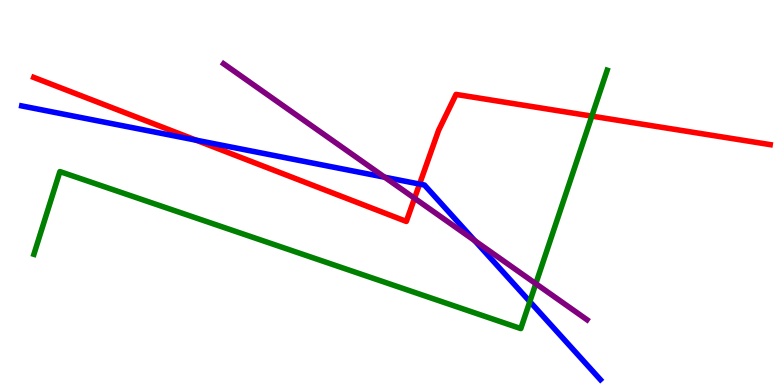[{'lines': ['blue', 'red'], 'intersections': [{'x': 2.53, 'y': 6.36}, {'x': 5.41, 'y': 5.22}]}, {'lines': ['green', 'red'], 'intersections': [{'x': 7.64, 'y': 6.98}]}, {'lines': ['purple', 'red'], 'intersections': [{'x': 5.35, 'y': 4.85}]}, {'lines': ['blue', 'green'], 'intersections': [{'x': 6.84, 'y': 2.17}]}, {'lines': ['blue', 'purple'], 'intersections': [{'x': 4.96, 'y': 5.4}, {'x': 6.13, 'y': 3.75}]}, {'lines': ['green', 'purple'], 'intersections': [{'x': 6.91, 'y': 2.63}]}]